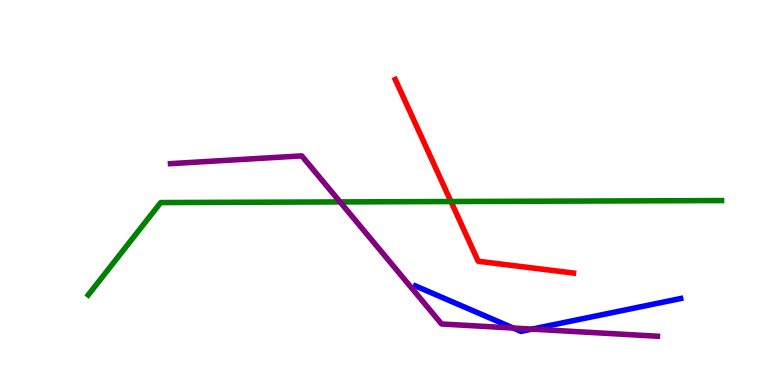[{'lines': ['blue', 'red'], 'intersections': []}, {'lines': ['green', 'red'], 'intersections': [{'x': 5.82, 'y': 4.77}]}, {'lines': ['purple', 'red'], 'intersections': []}, {'lines': ['blue', 'green'], 'intersections': []}, {'lines': ['blue', 'purple'], 'intersections': [{'x': 6.62, 'y': 1.48}, {'x': 6.87, 'y': 1.45}]}, {'lines': ['green', 'purple'], 'intersections': [{'x': 4.39, 'y': 4.76}]}]